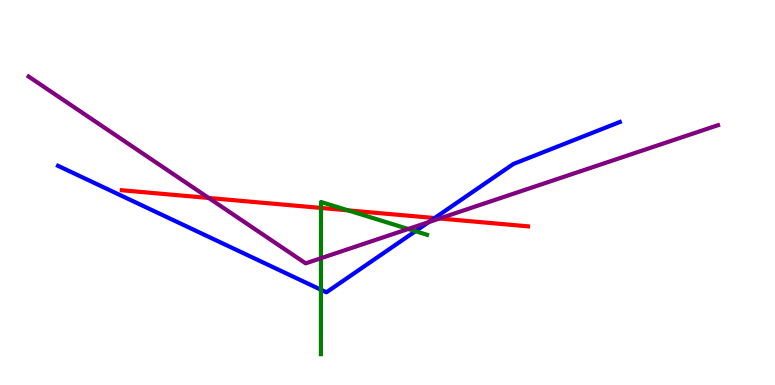[{'lines': ['blue', 'red'], 'intersections': [{'x': 5.61, 'y': 4.34}]}, {'lines': ['green', 'red'], 'intersections': [{'x': 4.14, 'y': 4.6}, {'x': 4.49, 'y': 4.54}]}, {'lines': ['purple', 'red'], 'intersections': [{'x': 2.69, 'y': 4.86}, {'x': 5.67, 'y': 4.33}]}, {'lines': ['blue', 'green'], 'intersections': [{'x': 4.14, 'y': 2.47}, {'x': 5.36, 'y': 3.99}]}, {'lines': ['blue', 'purple'], 'intersections': [{'x': 5.53, 'y': 4.23}]}, {'lines': ['green', 'purple'], 'intersections': [{'x': 4.14, 'y': 3.29}, {'x': 5.27, 'y': 4.05}]}]